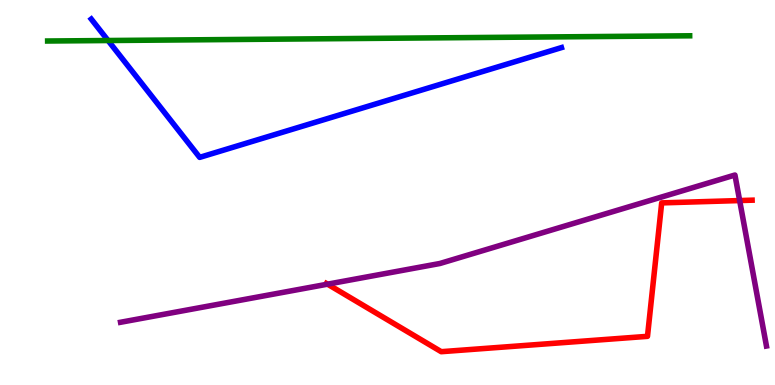[{'lines': ['blue', 'red'], 'intersections': []}, {'lines': ['green', 'red'], 'intersections': []}, {'lines': ['purple', 'red'], 'intersections': [{'x': 4.23, 'y': 2.62}, {'x': 9.54, 'y': 4.79}]}, {'lines': ['blue', 'green'], 'intersections': [{'x': 1.39, 'y': 8.95}]}, {'lines': ['blue', 'purple'], 'intersections': []}, {'lines': ['green', 'purple'], 'intersections': []}]